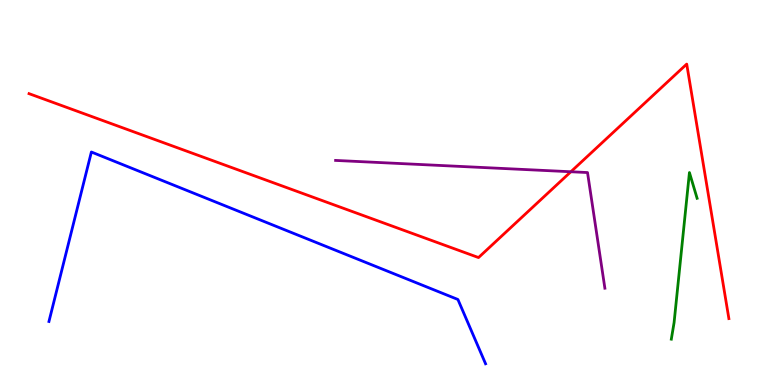[{'lines': ['blue', 'red'], 'intersections': []}, {'lines': ['green', 'red'], 'intersections': []}, {'lines': ['purple', 'red'], 'intersections': [{'x': 7.37, 'y': 5.54}]}, {'lines': ['blue', 'green'], 'intersections': []}, {'lines': ['blue', 'purple'], 'intersections': []}, {'lines': ['green', 'purple'], 'intersections': []}]